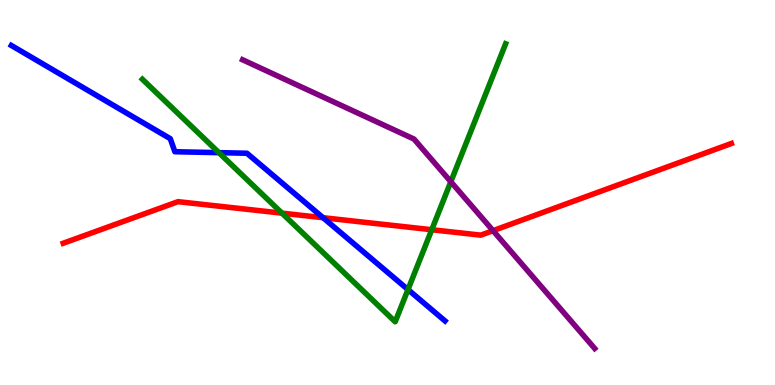[{'lines': ['blue', 'red'], 'intersections': [{'x': 4.17, 'y': 4.35}]}, {'lines': ['green', 'red'], 'intersections': [{'x': 3.64, 'y': 4.46}, {'x': 5.57, 'y': 4.03}]}, {'lines': ['purple', 'red'], 'intersections': [{'x': 6.36, 'y': 4.01}]}, {'lines': ['blue', 'green'], 'intersections': [{'x': 2.82, 'y': 6.03}, {'x': 5.26, 'y': 2.48}]}, {'lines': ['blue', 'purple'], 'intersections': []}, {'lines': ['green', 'purple'], 'intersections': [{'x': 5.82, 'y': 5.28}]}]